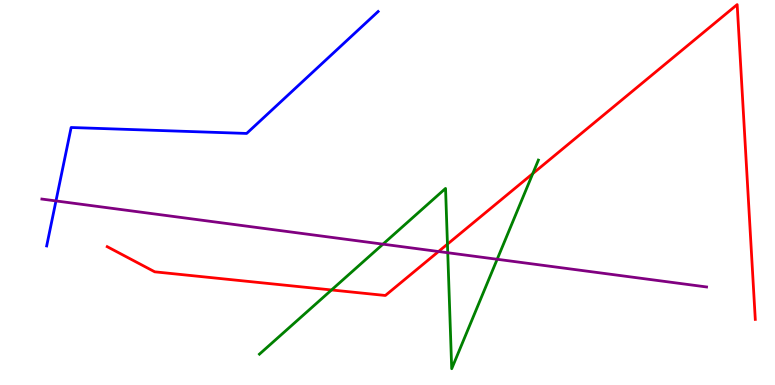[{'lines': ['blue', 'red'], 'intersections': []}, {'lines': ['green', 'red'], 'intersections': [{'x': 4.28, 'y': 2.47}, {'x': 5.77, 'y': 3.66}, {'x': 6.87, 'y': 5.49}]}, {'lines': ['purple', 'red'], 'intersections': [{'x': 5.66, 'y': 3.47}]}, {'lines': ['blue', 'green'], 'intersections': []}, {'lines': ['blue', 'purple'], 'intersections': [{'x': 0.722, 'y': 4.78}]}, {'lines': ['green', 'purple'], 'intersections': [{'x': 4.94, 'y': 3.66}, {'x': 5.78, 'y': 3.44}, {'x': 6.42, 'y': 3.27}]}]